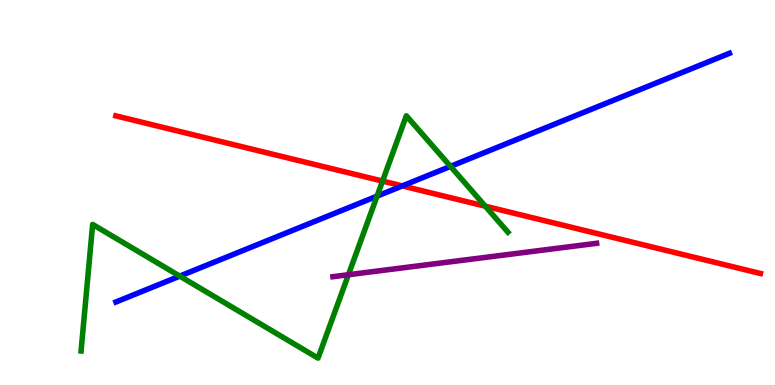[{'lines': ['blue', 'red'], 'intersections': [{'x': 5.19, 'y': 5.17}]}, {'lines': ['green', 'red'], 'intersections': [{'x': 4.94, 'y': 5.3}, {'x': 6.26, 'y': 4.64}]}, {'lines': ['purple', 'red'], 'intersections': []}, {'lines': ['blue', 'green'], 'intersections': [{'x': 2.32, 'y': 2.83}, {'x': 4.87, 'y': 4.91}, {'x': 5.81, 'y': 5.68}]}, {'lines': ['blue', 'purple'], 'intersections': []}, {'lines': ['green', 'purple'], 'intersections': [{'x': 4.5, 'y': 2.86}]}]